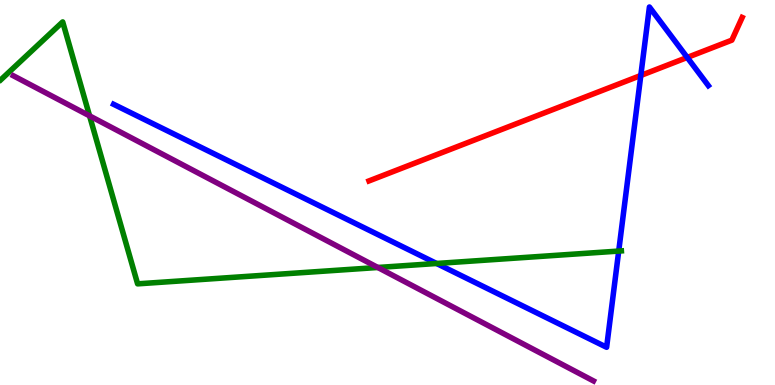[{'lines': ['blue', 'red'], 'intersections': [{'x': 8.27, 'y': 8.04}, {'x': 8.87, 'y': 8.51}]}, {'lines': ['green', 'red'], 'intersections': []}, {'lines': ['purple', 'red'], 'intersections': []}, {'lines': ['blue', 'green'], 'intersections': [{'x': 5.63, 'y': 3.16}, {'x': 7.98, 'y': 3.48}]}, {'lines': ['blue', 'purple'], 'intersections': []}, {'lines': ['green', 'purple'], 'intersections': [{'x': 1.16, 'y': 6.99}, {'x': 4.88, 'y': 3.05}]}]